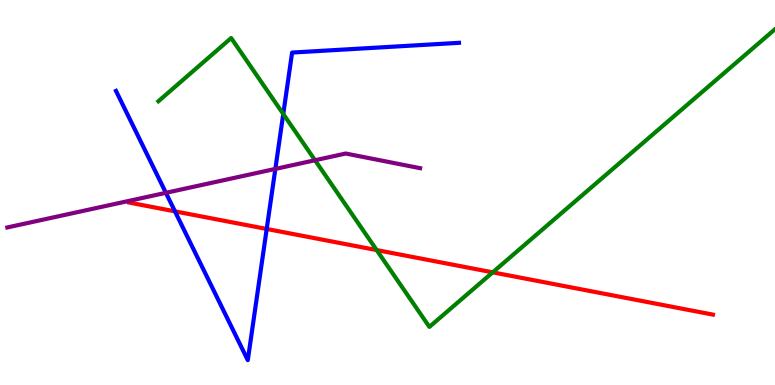[{'lines': ['blue', 'red'], 'intersections': [{'x': 2.26, 'y': 4.51}, {'x': 3.44, 'y': 4.05}]}, {'lines': ['green', 'red'], 'intersections': [{'x': 4.86, 'y': 3.5}, {'x': 6.36, 'y': 2.93}]}, {'lines': ['purple', 'red'], 'intersections': []}, {'lines': ['blue', 'green'], 'intersections': [{'x': 3.65, 'y': 7.04}]}, {'lines': ['blue', 'purple'], 'intersections': [{'x': 2.14, 'y': 4.99}, {'x': 3.55, 'y': 5.61}]}, {'lines': ['green', 'purple'], 'intersections': [{'x': 4.06, 'y': 5.84}]}]